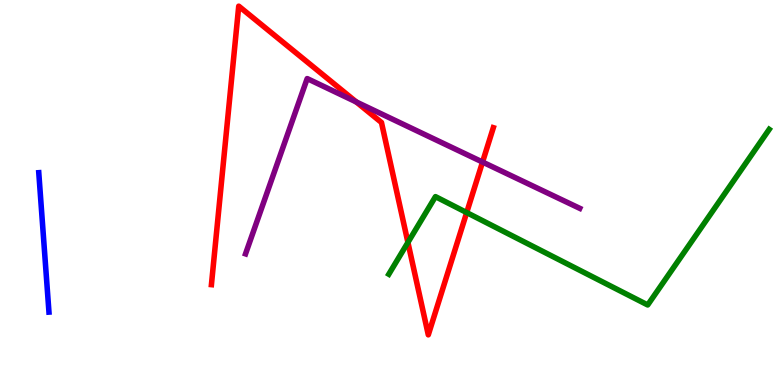[{'lines': ['blue', 'red'], 'intersections': []}, {'lines': ['green', 'red'], 'intersections': [{'x': 5.26, 'y': 3.7}, {'x': 6.02, 'y': 4.48}]}, {'lines': ['purple', 'red'], 'intersections': [{'x': 4.6, 'y': 7.35}, {'x': 6.23, 'y': 5.79}]}, {'lines': ['blue', 'green'], 'intersections': []}, {'lines': ['blue', 'purple'], 'intersections': []}, {'lines': ['green', 'purple'], 'intersections': []}]